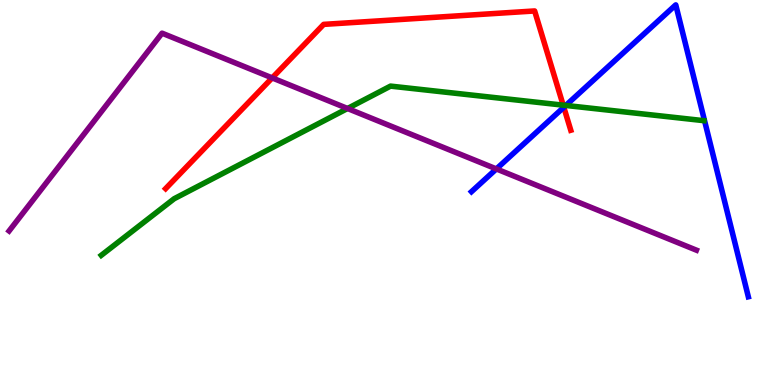[{'lines': ['blue', 'red'], 'intersections': [{'x': 7.27, 'y': 7.21}]}, {'lines': ['green', 'red'], 'intersections': [{'x': 7.27, 'y': 7.27}]}, {'lines': ['purple', 'red'], 'intersections': [{'x': 3.51, 'y': 7.98}]}, {'lines': ['blue', 'green'], 'intersections': [{'x': 7.3, 'y': 7.26}]}, {'lines': ['blue', 'purple'], 'intersections': [{'x': 6.4, 'y': 5.61}]}, {'lines': ['green', 'purple'], 'intersections': [{'x': 4.48, 'y': 7.18}]}]